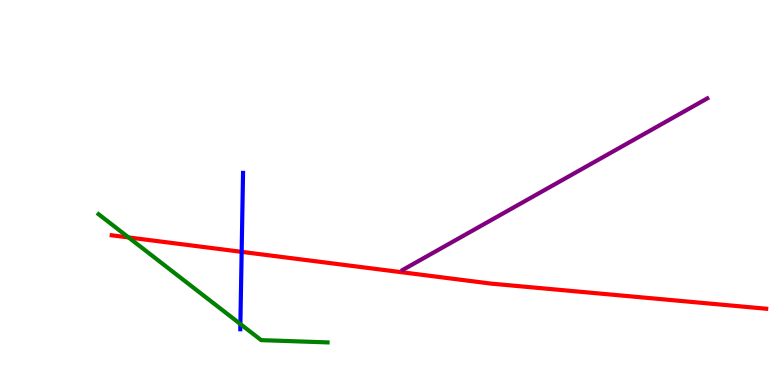[{'lines': ['blue', 'red'], 'intersections': [{'x': 3.12, 'y': 3.46}]}, {'lines': ['green', 'red'], 'intersections': [{'x': 1.66, 'y': 3.83}]}, {'lines': ['purple', 'red'], 'intersections': []}, {'lines': ['blue', 'green'], 'intersections': [{'x': 3.1, 'y': 1.58}]}, {'lines': ['blue', 'purple'], 'intersections': []}, {'lines': ['green', 'purple'], 'intersections': []}]